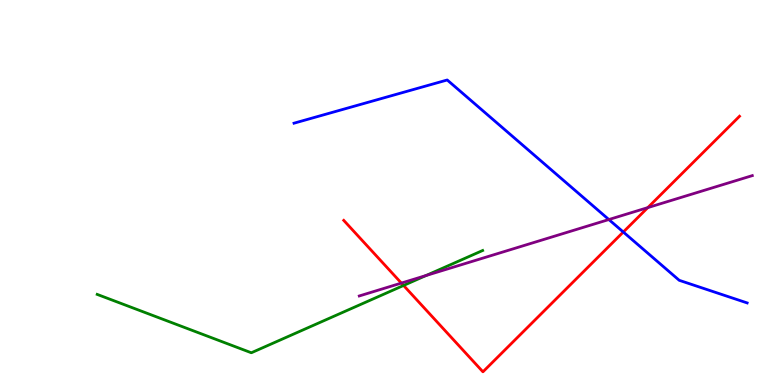[{'lines': ['blue', 'red'], 'intersections': [{'x': 8.04, 'y': 3.97}]}, {'lines': ['green', 'red'], 'intersections': [{'x': 5.21, 'y': 2.59}]}, {'lines': ['purple', 'red'], 'intersections': [{'x': 5.18, 'y': 2.65}, {'x': 8.36, 'y': 4.61}]}, {'lines': ['blue', 'green'], 'intersections': []}, {'lines': ['blue', 'purple'], 'intersections': [{'x': 7.86, 'y': 4.3}]}, {'lines': ['green', 'purple'], 'intersections': [{'x': 5.5, 'y': 2.84}]}]